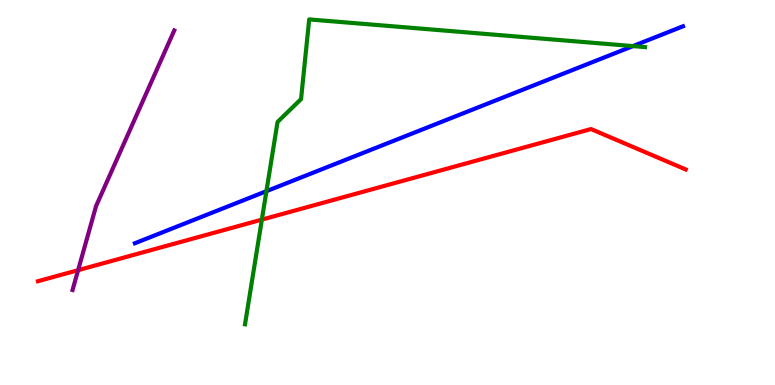[{'lines': ['blue', 'red'], 'intersections': []}, {'lines': ['green', 'red'], 'intersections': [{'x': 3.38, 'y': 4.3}]}, {'lines': ['purple', 'red'], 'intersections': [{'x': 1.01, 'y': 2.98}]}, {'lines': ['blue', 'green'], 'intersections': [{'x': 3.44, 'y': 5.03}, {'x': 8.17, 'y': 8.8}]}, {'lines': ['blue', 'purple'], 'intersections': []}, {'lines': ['green', 'purple'], 'intersections': []}]